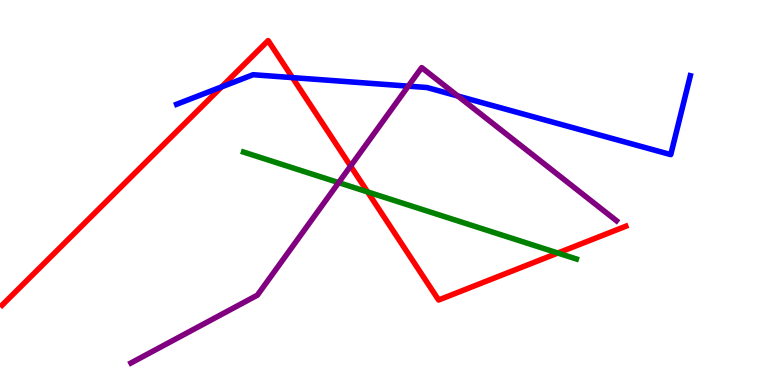[{'lines': ['blue', 'red'], 'intersections': [{'x': 2.86, 'y': 7.74}, {'x': 3.77, 'y': 7.98}]}, {'lines': ['green', 'red'], 'intersections': [{'x': 4.74, 'y': 5.02}, {'x': 7.2, 'y': 3.43}]}, {'lines': ['purple', 'red'], 'intersections': [{'x': 4.52, 'y': 5.69}]}, {'lines': ['blue', 'green'], 'intersections': []}, {'lines': ['blue', 'purple'], 'intersections': [{'x': 5.27, 'y': 7.76}, {'x': 5.91, 'y': 7.51}]}, {'lines': ['green', 'purple'], 'intersections': [{'x': 4.37, 'y': 5.26}]}]